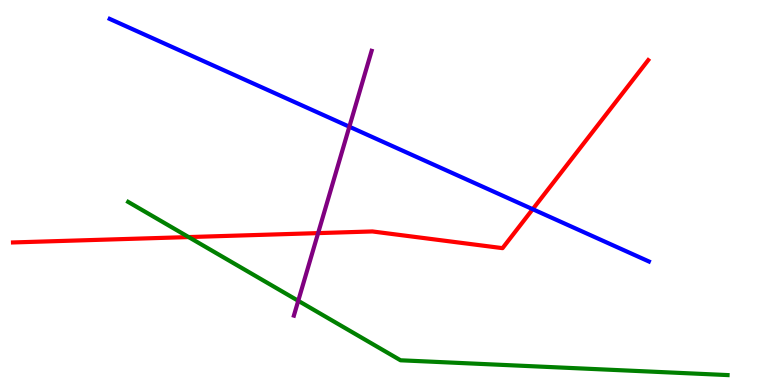[{'lines': ['blue', 'red'], 'intersections': [{'x': 6.87, 'y': 4.57}]}, {'lines': ['green', 'red'], 'intersections': [{'x': 2.43, 'y': 3.84}]}, {'lines': ['purple', 'red'], 'intersections': [{'x': 4.1, 'y': 3.95}]}, {'lines': ['blue', 'green'], 'intersections': []}, {'lines': ['blue', 'purple'], 'intersections': [{'x': 4.51, 'y': 6.71}]}, {'lines': ['green', 'purple'], 'intersections': [{'x': 3.85, 'y': 2.19}]}]